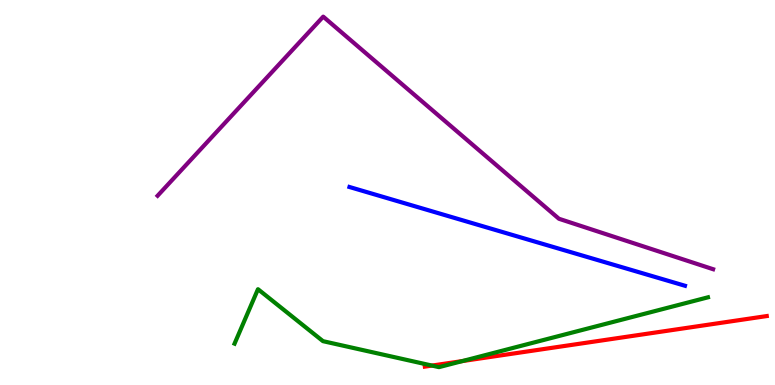[{'lines': ['blue', 'red'], 'intersections': []}, {'lines': ['green', 'red'], 'intersections': [{'x': 5.57, 'y': 0.505}, {'x': 5.97, 'y': 0.621}]}, {'lines': ['purple', 'red'], 'intersections': []}, {'lines': ['blue', 'green'], 'intersections': []}, {'lines': ['blue', 'purple'], 'intersections': []}, {'lines': ['green', 'purple'], 'intersections': []}]